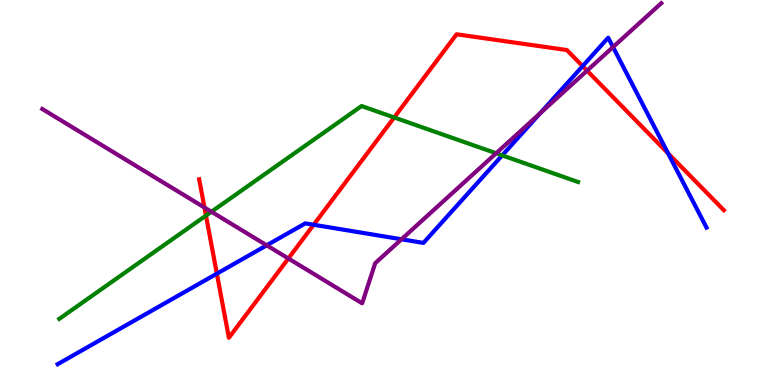[{'lines': ['blue', 'red'], 'intersections': [{'x': 2.8, 'y': 2.89}, {'x': 4.05, 'y': 4.16}, {'x': 7.52, 'y': 8.28}, {'x': 8.62, 'y': 6.02}]}, {'lines': ['green', 'red'], 'intersections': [{'x': 2.66, 'y': 4.4}, {'x': 5.09, 'y': 6.95}]}, {'lines': ['purple', 'red'], 'intersections': [{'x': 2.64, 'y': 4.61}, {'x': 3.72, 'y': 3.29}, {'x': 7.58, 'y': 8.16}]}, {'lines': ['blue', 'green'], 'intersections': [{'x': 6.48, 'y': 5.96}]}, {'lines': ['blue', 'purple'], 'intersections': [{'x': 3.44, 'y': 3.63}, {'x': 5.18, 'y': 3.78}, {'x': 6.97, 'y': 7.06}, {'x': 7.91, 'y': 8.78}]}, {'lines': ['green', 'purple'], 'intersections': [{'x': 2.73, 'y': 4.5}, {'x': 6.4, 'y': 6.02}]}]